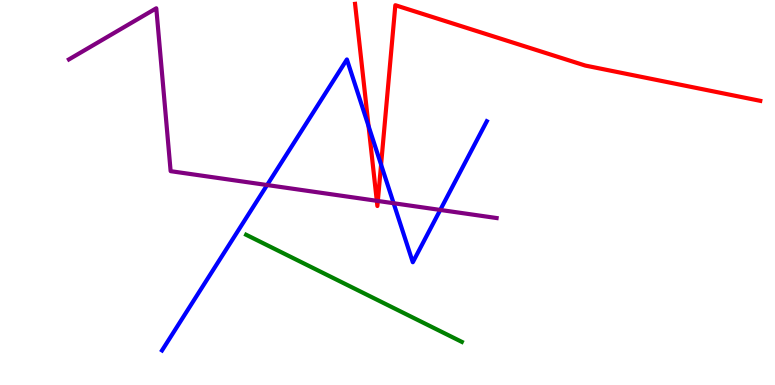[{'lines': ['blue', 'red'], 'intersections': [{'x': 4.76, 'y': 6.72}, {'x': 4.92, 'y': 5.72}]}, {'lines': ['green', 'red'], 'intersections': []}, {'lines': ['purple', 'red'], 'intersections': [{'x': 4.86, 'y': 4.78}, {'x': 4.88, 'y': 4.78}]}, {'lines': ['blue', 'green'], 'intersections': []}, {'lines': ['blue', 'purple'], 'intersections': [{'x': 3.45, 'y': 5.19}, {'x': 5.08, 'y': 4.72}, {'x': 5.68, 'y': 4.55}]}, {'lines': ['green', 'purple'], 'intersections': []}]